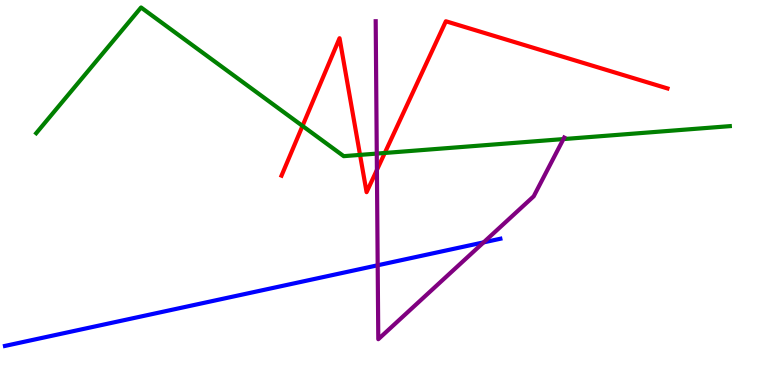[{'lines': ['blue', 'red'], 'intersections': []}, {'lines': ['green', 'red'], 'intersections': [{'x': 3.9, 'y': 6.73}, {'x': 4.65, 'y': 5.98}, {'x': 4.96, 'y': 6.03}]}, {'lines': ['purple', 'red'], 'intersections': [{'x': 4.86, 'y': 5.59}]}, {'lines': ['blue', 'green'], 'intersections': []}, {'lines': ['blue', 'purple'], 'intersections': [{'x': 4.87, 'y': 3.11}, {'x': 6.24, 'y': 3.7}]}, {'lines': ['green', 'purple'], 'intersections': [{'x': 4.86, 'y': 6.01}, {'x': 7.27, 'y': 6.39}]}]